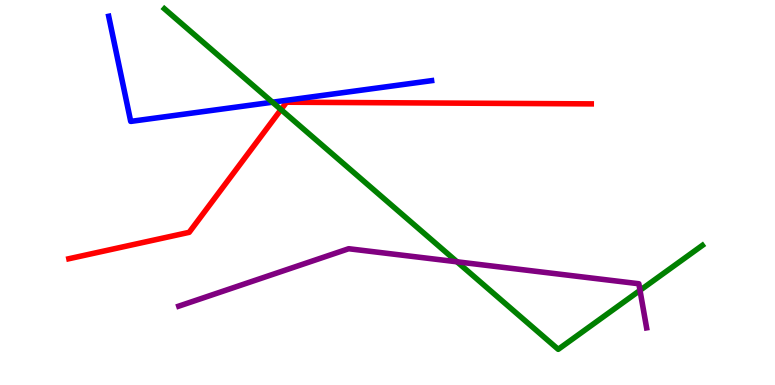[{'lines': ['blue', 'red'], 'intersections': []}, {'lines': ['green', 'red'], 'intersections': [{'x': 3.63, 'y': 7.15}]}, {'lines': ['purple', 'red'], 'intersections': []}, {'lines': ['blue', 'green'], 'intersections': [{'x': 3.52, 'y': 7.35}]}, {'lines': ['blue', 'purple'], 'intersections': []}, {'lines': ['green', 'purple'], 'intersections': [{'x': 5.9, 'y': 3.2}, {'x': 8.26, 'y': 2.46}]}]